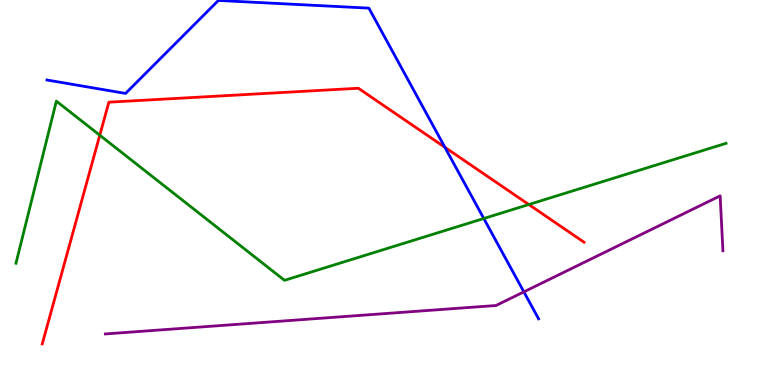[{'lines': ['blue', 'red'], 'intersections': [{'x': 5.74, 'y': 6.17}]}, {'lines': ['green', 'red'], 'intersections': [{'x': 1.29, 'y': 6.49}, {'x': 6.82, 'y': 4.69}]}, {'lines': ['purple', 'red'], 'intersections': []}, {'lines': ['blue', 'green'], 'intersections': [{'x': 6.24, 'y': 4.32}]}, {'lines': ['blue', 'purple'], 'intersections': [{'x': 6.76, 'y': 2.42}]}, {'lines': ['green', 'purple'], 'intersections': []}]